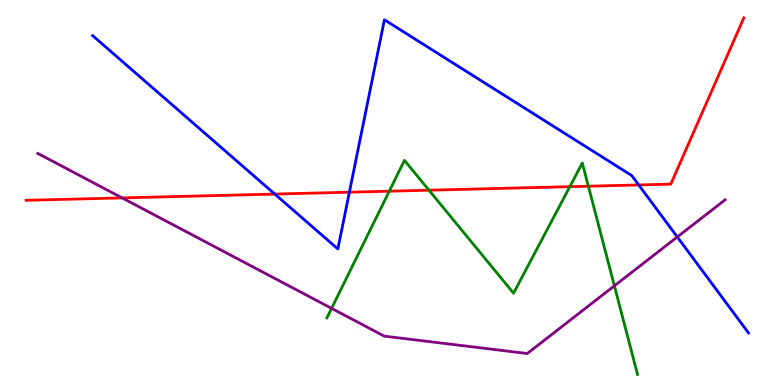[{'lines': ['blue', 'red'], 'intersections': [{'x': 3.55, 'y': 4.96}, {'x': 4.51, 'y': 5.01}, {'x': 8.24, 'y': 5.2}]}, {'lines': ['green', 'red'], 'intersections': [{'x': 5.02, 'y': 5.03}, {'x': 5.54, 'y': 5.06}, {'x': 7.35, 'y': 5.15}, {'x': 7.59, 'y': 5.16}]}, {'lines': ['purple', 'red'], 'intersections': [{'x': 1.58, 'y': 4.86}]}, {'lines': ['blue', 'green'], 'intersections': []}, {'lines': ['blue', 'purple'], 'intersections': [{'x': 8.74, 'y': 3.85}]}, {'lines': ['green', 'purple'], 'intersections': [{'x': 4.28, 'y': 1.99}, {'x': 7.93, 'y': 2.58}]}]